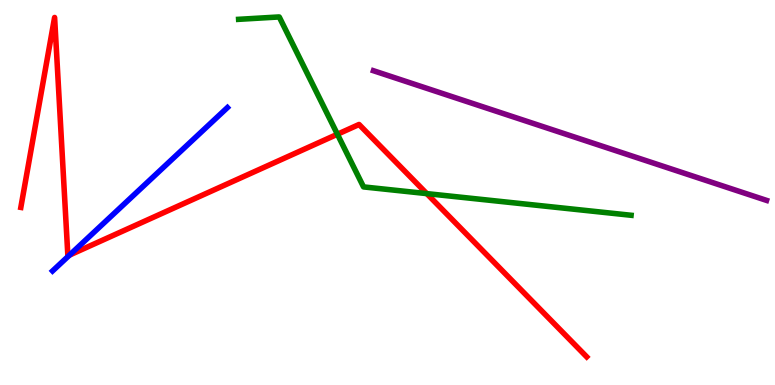[{'lines': ['blue', 'red'], 'intersections': [{'x': 0.897, 'y': 3.37}]}, {'lines': ['green', 'red'], 'intersections': [{'x': 4.35, 'y': 6.51}, {'x': 5.51, 'y': 4.97}]}, {'lines': ['purple', 'red'], 'intersections': []}, {'lines': ['blue', 'green'], 'intersections': []}, {'lines': ['blue', 'purple'], 'intersections': []}, {'lines': ['green', 'purple'], 'intersections': []}]